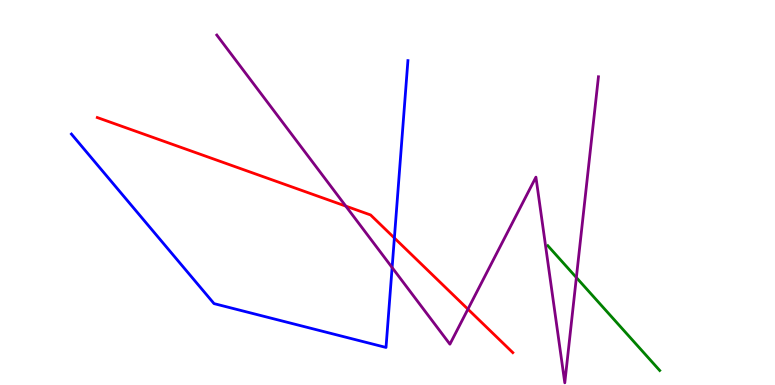[{'lines': ['blue', 'red'], 'intersections': [{'x': 5.09, 'y': 3.82}]}, {'lines': ['green', 'red'], 'intersections': []}, {'lines': ['purple', 'red'], 'intersections': [{'x': 4.46, 'y': 4.65}, {'x': 6.04, 'y': 1.97}]}, {'lines': ['blue', 'green'], 'intersections': []}, {'lines': ['blue', 'purple'], 'intersections': [{'x': 5.06, 'y': 3.05}]}, {'lines': ['green', 'purple'], 'intersections': [{'x': 7.44, 'y': 2.79}]}]